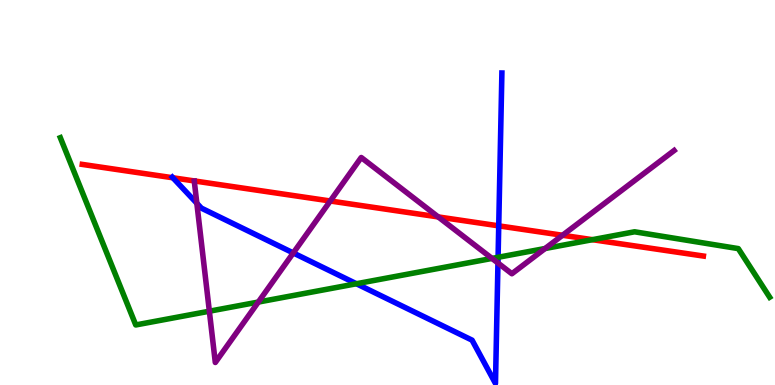[{'lines': ['blue', 'red'], 'intersections': [{'x': 2.23, 'y': 5.38}, {'x': 6.44, 'y': 4.13}]}, {'lines': ['green', 'red'], 'intersections': [{'x': 7.64, 'y': 3.77}]}, {'lines': ['purple', 'red'], 'intersections': [{'x': 4.26, 'y': 4.78}, {'x': 5.65, 'y': 4.37}, {'x': 7.26, 'y': 3.89}]}, {'lines': ['blue', 'green'], 'intersections': [{'x': 4.6, 'y': 2.63}, {'x': 6.43, 'y': 3.32}]}, {'lines': ['blue', 'purple'], 'intersections': [{'x': 2.54, 'y': 4.72}, {'x': 3.78, 'y': 3.43}, {'x': 6.43, 'y': 3.17}]}, {'lines': ['green', 'purple'], 'intersections': [{'x': 2.7, 'y': 1.92}, {'x': 3.33, 'y': 2.15}, {'x': 6.35, 'y': 3.29}, {'x': 7.03, 'y': 3.55}]}]